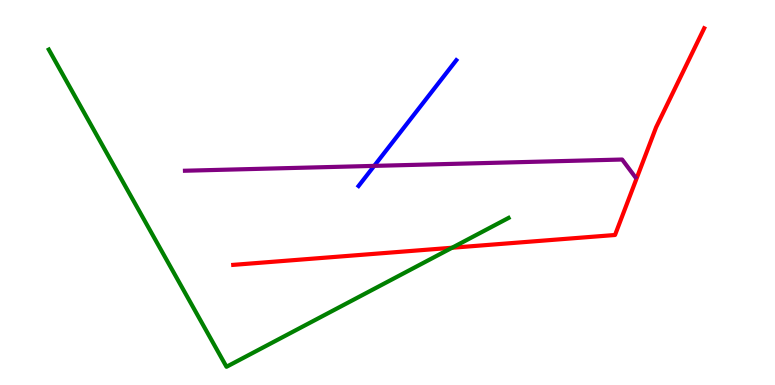[{'lines': ['blue', 'red'], 'intersections': []}, {'lines': ['green', 'red'], 'intersections': [{'x': 5.83, 'y': 3.57}]}, {'lines': ['purple', 'red'], 'intersections': []}, {'lines': ['blue', 'green'], 'intersections': []}, {'lines': ['blue', 'purple'], 'intersections': [{'x': 4.83, 'y': 5.69}]}, {'lines': ['green', 'purple'], 'intersections': []}]